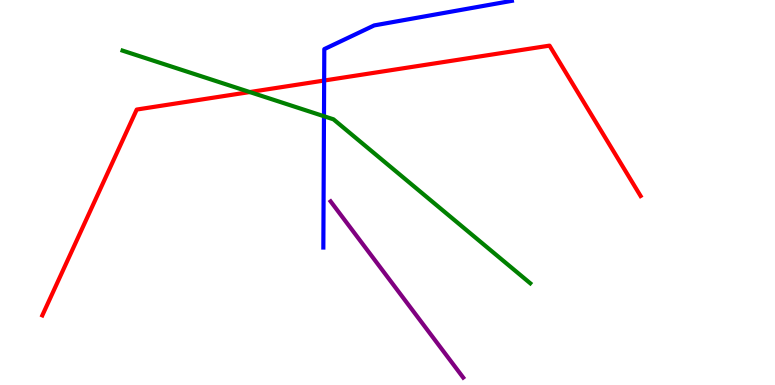[{'lines': ['blue', 'red'], 'intersections': [{'x': 4.18, 'y': 7.91}]}, {'lines': ['green', 'red'], 'intersections': [{'x': 3.22, 'y': 7.61}]}, {'lines': ['purple', 'red'], 'intersections': []}, {'lines': ['blue', 'green'], 'intersections': [{'x': 4.18, 'y': 6.98}]}, {'lines': ['blue', 'purple'], 'intersections': []}, {'lines': ['green', 'purple'], 'intersections': []}]